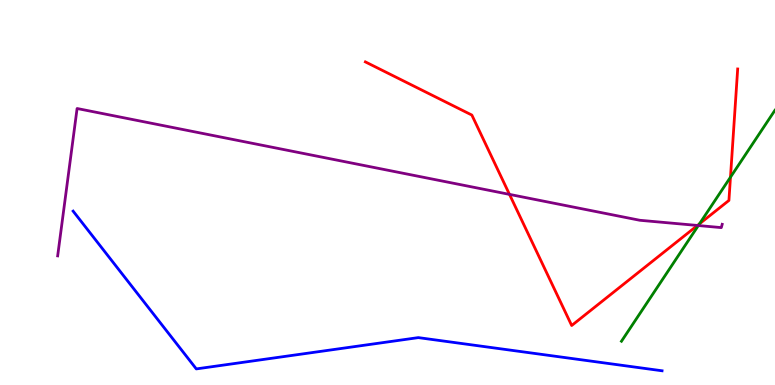[{'lines': ['blue', 'red'], 'intersections': []}, {'lines': ['green', 'red'], 'intersections': [{'x': 9.03, 'y': 4.19}, {'x': 9.43, 'y': 5.4}]}, {'lines': ['purple', 'red'], 'intersections': [{'x': 6.57, 'y': 4.95}, {'x': 9.0, 'y': 4.14}]}, {'lines': ['blue', 'green'], 'intersections': []}, {'lines': ['blue', 'purple'], 'intersections': []}, {'lines': ['green', 'purple'], 'intersections': [{'x': 9.01, 'y': 4.14}]}]